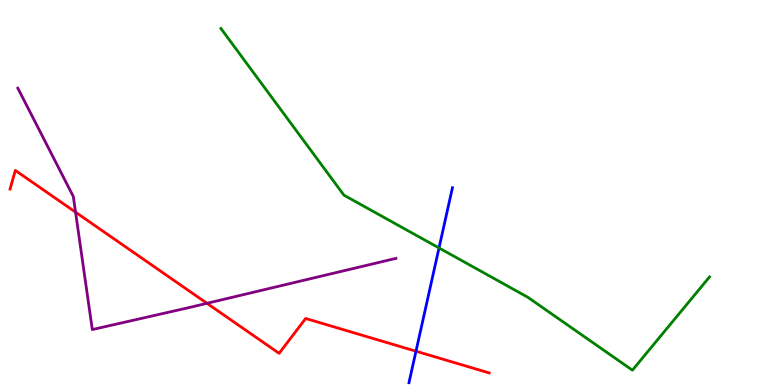[{'lines': ['blue', 'red'], 'intersections': [{'x': 5.37, 'y': 0.878}]}, {'lines': ['green', 'red'], 'intersections': []}, {'lines': ['purple', 'red'], 'intersections': [{'x': 0.975, 'y': 4.49}, {'x': 2.67, 'y': 2.12}]}, {'lines': ['blue', 'green'], 'intersections': [{'x': 5.66, 'y': 3.56}]}, {'lines': ['blue', 'purple'], 'intersections': []}, {'lines': ['green', 'purple'], 'intersections': []}]